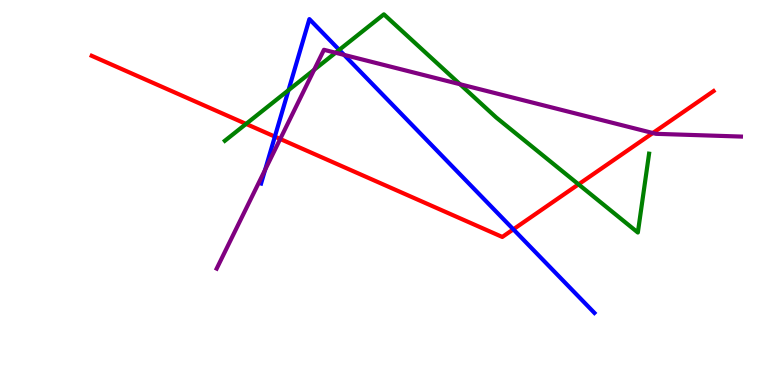[{'lines': ['blue', 'red'], 'intersections': [{'x': 3.55, 'y': 6.45}, {'x': 6.62, 'y': 4.04}]}, {'lines': ['green', 'red'], 'intersections': [{'x': 3.17, 'y': 6.78}, {'x': 7.46, 'y': 5.21}]}, {'lines': ['purple', 'red'], 'intersections': [{'x': 3.62, 'y': 6.39}, {'x': 8.42, 'y': 6.54}]}, {'lines': ['blue', 'green'], 'intersections': [{'x': 3.72, 'y': 7.66}, {'x': 4.38, 'y': 8.7}]}, {'lines': ['blue', 'purple'], 'intersections': [{'x': 3.42, 'y': 5.59}, {'x': 4.44, 'y': 8.57}]}, {'lines': ['green', 'purple'], 'intersections': [{'x': 4.05, 'y': 8.19}, {'x': 4.33, 'y': 8.63}, {'x': 5.94, 'y': 7.81}]}]